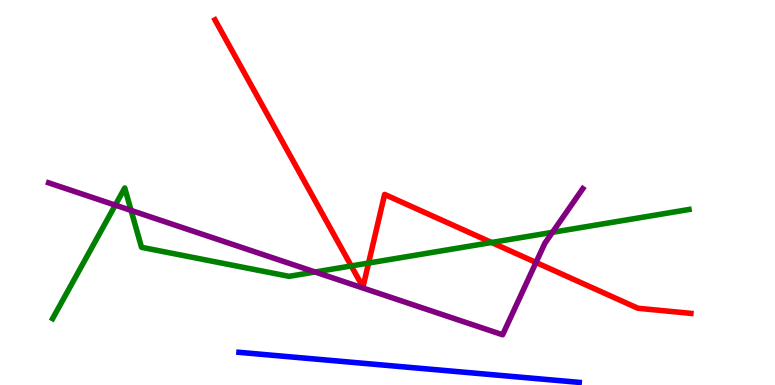[{'lines': ['blue', 'red'], 'intersections': []}, {'lines': ['green', 'red'], 'intersections': [{'x': 4.53, 'y': 3.09}, {'x': 4.76, 'y': 3.17}, {'x': 6.34, 'y': 3.7}]}, {'lines': ['purple', 'red'], 'intersections': [{'x': 6.92, 'y': 3.18}]}, {'lines': ['blue', 'green'], 'intersections': []}, {'lines': ['blue', 'purple'], 'intersections': []}, {'lines': ['green', 'purple'], 'intersections': [{'x': 1.49, 'y': 4.67}, {'x': 1.69, 'y': 4.53}, {'x': 4.07, 'y': 2.94}, {'x': 7.13, 'y': 3.97}]}]